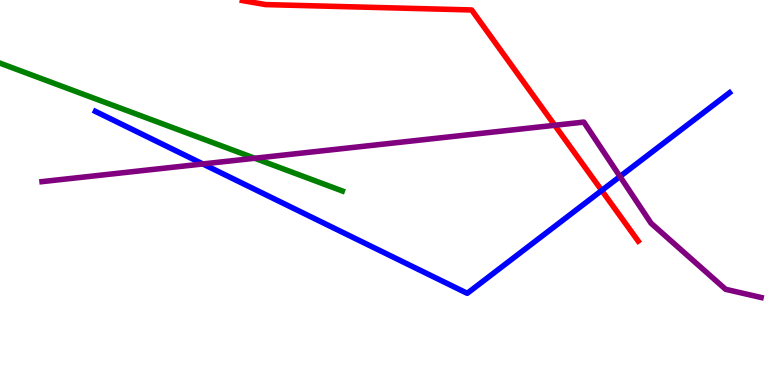[{'lines': ['blue', 'red'], 'intersections': [{'x': 7.76, 'y': 5.05}]}, {'lines': ['green', 'red'], 'intersections': []}, {'lines': ['purple', 'red'], 'intersections': [{'x': 7.16, 'y': 6.75}]}, {'lines': ['blue', 'green'], 'intersections': []}, {'lines': ['blue', 'purple'], 'intersections': [{'x': 2.62, 'y': 5.74}, {'x': 8.0, 'y': 5.42}]}, {'lines': ['green', 'purple'], 'intersections': [{'x': 3.29, 'y': 5.89}]}]